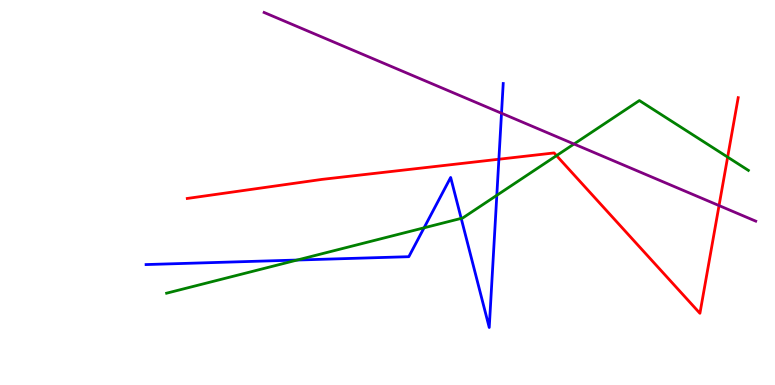[{'lines': ['blue', 'red'], 'intersections': [{'x': 6.44, 'y': 5.86}]}, {'lines': ['green', 'red'], 'intersections': [{'x': 7.18, 'y': 5.96}, {'x': 9.39, 'y': 5.92}]}, {'lines': ['purple', 'red'], 'intersections': [{'x': 9.28, 'y': 4.66}]}, {'lines': ['blue', 'green'], 'intersections': [{'x': 3.83, 'y': 3.25}, {'x': 5.47, 'y': 4.08}, {'x': 5.95, 'y': 4.33}, {'x': 6.41, 'y': 4.93}]}, {'lines': ['blue', 'purple'], 'intersections': [{'x': 6.47, 'y': 7.06}]}, {'lines': ['green', 'purple'], 'intersections': [{'x': 7.41, 'y': 6.26}]}]